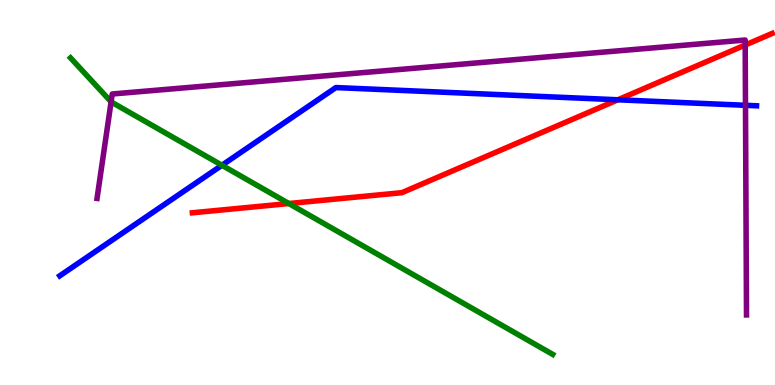[{'lines': ['blue', 'red'], 'intersections': [{'x': 7.97, 'y': 7.41}]}, {'lines': ['green', 'red'], 'intersections': [{'x': 3.73, 'y': 4.71}]}, {'lines': ['purple', 'red'], 'intersections': [{'x': 9.62, 'y': 8.83}]}, {'lines': ['blue', 'green'], 'intersections': [{'x': 2.86, 'y': 5.71}]}, {'lines': ['blue', 'purple'], 'intersections': [{'x': 9.62, 'y': 7.26}]}, {'lines': ['green', 'purple'], 'intersections': [{'x': 1.43, 'y': 7.36}]}]